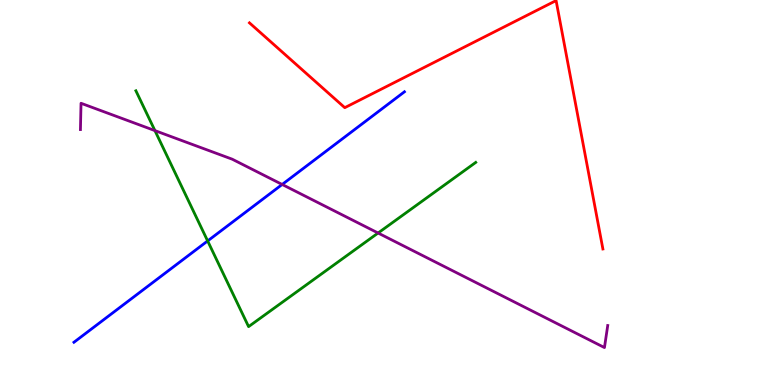[{'lines': ['blue', 'red'], 'intersections': []}, {'lines': ['green', 'red'], 'intersections': []}, {'lines': ['purple', 'red'], 'intersections': []}, {'lines': ['blue', 'green'], 'intersections': [{'x': 2.68, 'y': 3.74}]}, {'lines': ['blue', 'purple'], 'intersections': [{'x': 3.64, 'y': 5.21}]}, {'lines': ['green', 'purple'], 'intersections': [{'x': 2.0, 'y': 6.61}, {'x': 4.88, 'y': 3.95}]}]